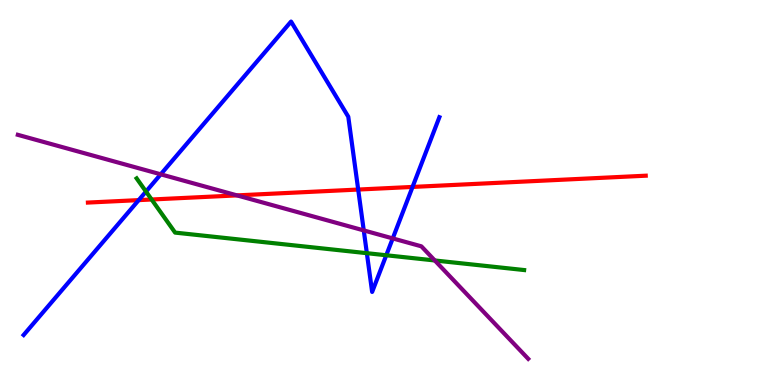[{'lines': ['blue', 'red'], 'intersections': [{'x': 1.79, 'y': 4.8}, {'x': 4.62, 'y': 5.08}, {'x': 5.32, 'y': 5.14}]}, {'lines': ['green', 'red'], 'intersections': [{'x': 1.96, 'y': 4.82}]}, {'lines': ['purple', 'red'], 'intersections': [{'x': 3.06, 'y': 4.93}]}, {'lines': ['blue', 'green'], 'intersections': [{'x': 1.88, 'y': 5.02}, {'x': 4.73, 'y': 3.42}, {'x': 4.98, 'y': 3.37}]}, {'lines': ['blue', 'purple'], 'intersections': [{'x': 2.07, 'y': 5.47}, {'x': 4.69, 'y': 4.02}, {'x': 5.07, 'y': 3.81}]}, {'lines': ['green', 'purple'], 'intersections': [{'x': 5.61, 'y': 3.23}]}]